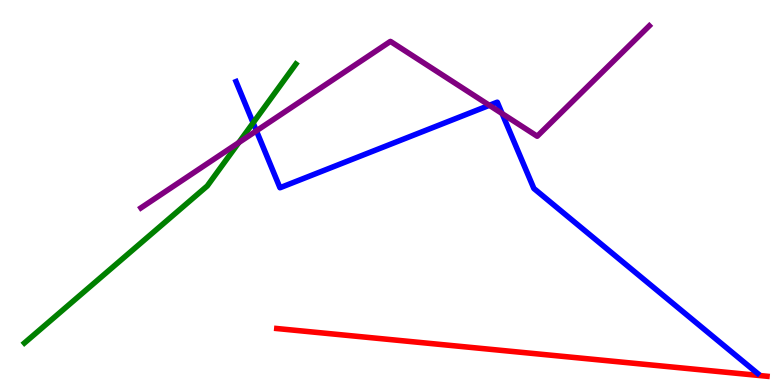[{'lines': ['blue', 'red'], 'intersections': []}, {'lines': ['green', 'red'], 'intersections': []}, {'lines': ['purple', 'red'], 'intersections': []}, {'lines': ['blue', 'green'], 'intersections': [{'x': 3.27, 'y': 6.81}]}, {'lines': ['blue', 'purple'], 'intersections': [{'x': 3.31, 'y': 6.6}, {'x': 6.31, 'y': 7.26}, {'x': 6.48, 'y': 7.05}]}, {'lines': ['green', 'purple'], 'intersections': [{'x': 3.08, 'y': 6.3}]}]